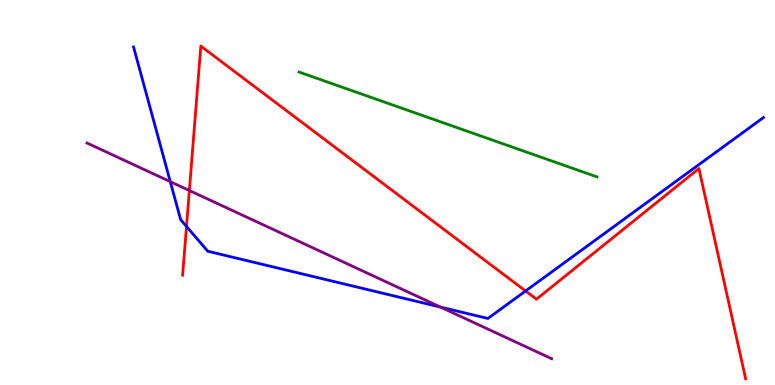[{'lines': ['blue', 'red'], 'intersections': [{'x': 2.41, 'y': 4.12}, {'x': 6.78, 'y': 2.44}]}, {'lines': ['green', 'red'], 'intersections': []}, {'lines': ['purple', 'red'], 'intersections': [{'x': 2.44, 'y': 5.05}]}, {'lines': ['blue', 'green'], 'intersections': []}, {'lines': ['blue', 'purple'], 'intersections': [{'x': 2.2, 'y': 5.28}, {'x': 5.68, 'y': 2.02}]}, {'lines': ['green', 'purple'], 'intersections': []}]